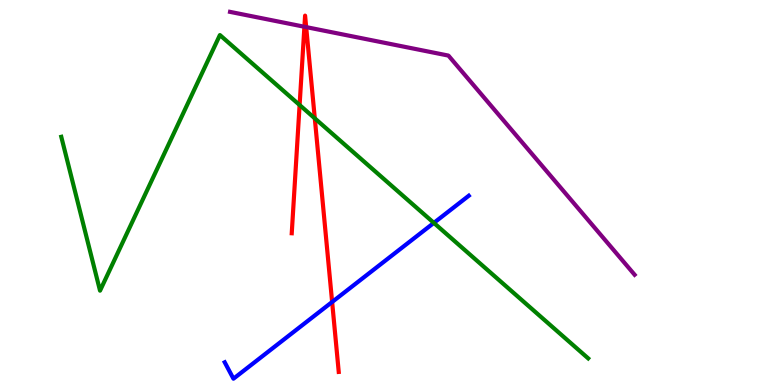[{'lines': ['blue', 'red'], 'intersections': [{'x': 4.29, 'y': 2.16}]}, {'lines': ['green', 'red'], 'intersections': [{'x': 3.87, 'y': 7.27}, {'x': 4.06, 'y': 6.93}]}, {'lines': ['purple', 'red'], 'intersections': [{'x': 3.93, 'y': 9.31}, {'x': 3.95, 'y': 9.3}]}, {'lines': ['blue', 'green'], 'intersections': [{'x': 5.6, 'y': 4.21}]}, {'lines': ['blue', 'purple'], 'intersections': []}, {'lines': ['green', 'purple'], 'intersections': []}]